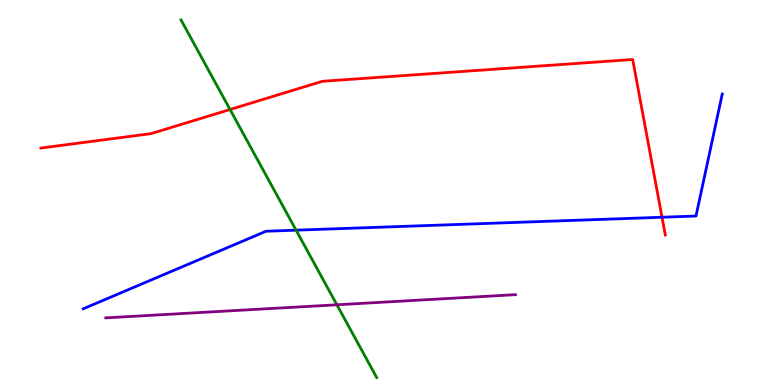[{'lines': ['blue', 'red'], 'intersections': [{'x': 8.54, 'y': 4.36}]}, {'lines': ['green', 'red'], 'intersections': [{'x': 2.97, 'y': 7.16}]}, {'lines': ['purple', 'red'], 'intersections': []}, {'lines': ['blue', 'green'], 'intersections': [{'x': 3.82, 'y': 4.02}]}, {'lines': ['blue', 'purple'], 'intersections': []}, {'lines': ['green', 'purple'], 'intersections': [{'x': 4.35, 'y': 2.08}]}]